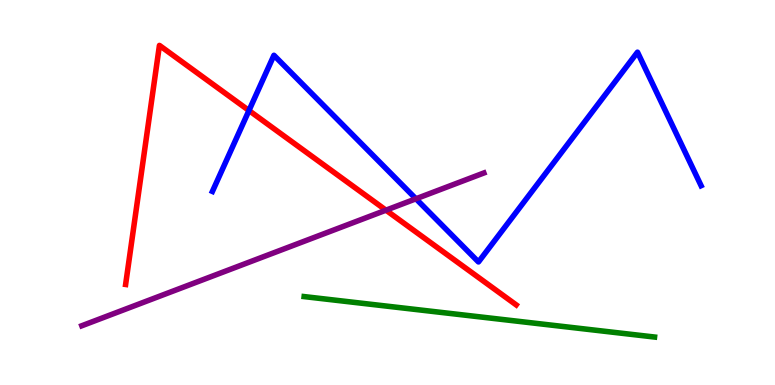[{'lines': ['blue', 'red'], 'intersections': [{'x': 3.21, 'y': 7.13}]}, {'lines': ['green', 'red'], 'intersections': []}, {'lines': ['purple', 'red'], 'intersections': [{'x': 4.98, 'y': 4.54}]}, {'lines': ['blue', 'green'], 'intersections': []}, {'lines': ['blue', 'purple'], 'intersections': [{'x': 5.37, 'y': 4.84}]}, {'lines': ['green', 'purple'], 'intersections': []}]